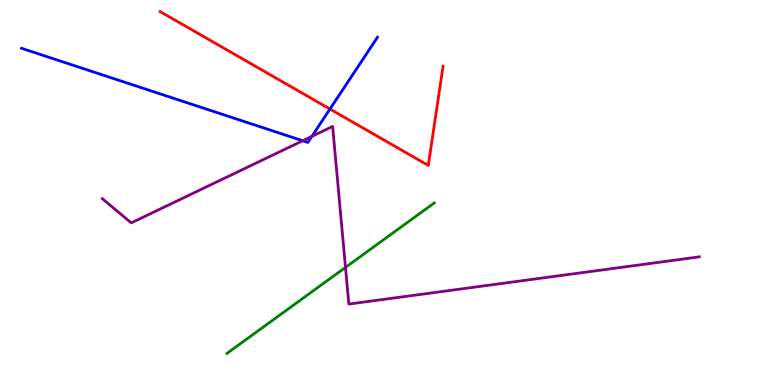[{'lines': ['blue', 'red'], 'intersections': [{'x': 4.26, 'y': 7.17}]}, {'lines': ['green', 'red'], 'intersections': []}, {'lines': ['purple', 'red'], 'intersections': []}, {'lines': ['blue', 'green'], 'intersections': []}, {'lines': ['blue', 'purple'], 'intersections': [{'x': 3.91, 'y': 6.34}, {'x': 4.02, 'y': 6.46}]}, {'lines': ['green', 'purple'], 'intersections': [{'x': 4.46, 'y': 3.06}]}]